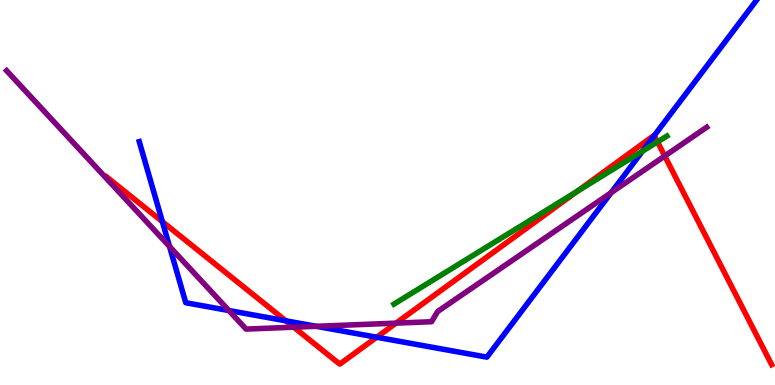[{'lines': ['blue', 'red'], 'intersections': [{'x': 2.1, 'y': 4.24}, {'x': 3.69, 'y': 1.67}, {'x': 4.86, 'y': 1.24}, {'x': 8.44, 'y': 6.48}]}, {'lines': ['green', 'red'], 'intersections': [{'x': 7.45, 'y': 5.03}, {'x': 8.48, 'y': 6.31}]}, {'lines': ['purple', 'red'], 'intersections': [{'x': 3.79, 'y': 1.5}, {'x': 5.11, 'y': 1.61}, {'x': 8.58, 'y': 5.95}]}, {'lines': ['blue', 'green'], 'intersections': [{'x': 8.29, 'y': 6.08}]}, {'lines': ['blue', 'purple'], 'intersections': [{'x': 2.19, 'y': 3.6}, {'x': 2.95, 'y': 1.93}, {'x': 4.08, 'y': 1.52}, {'x': 7.89, 'y': 4.99}]}, {'lines': ['green', 'purple'], 'intersections': []}]